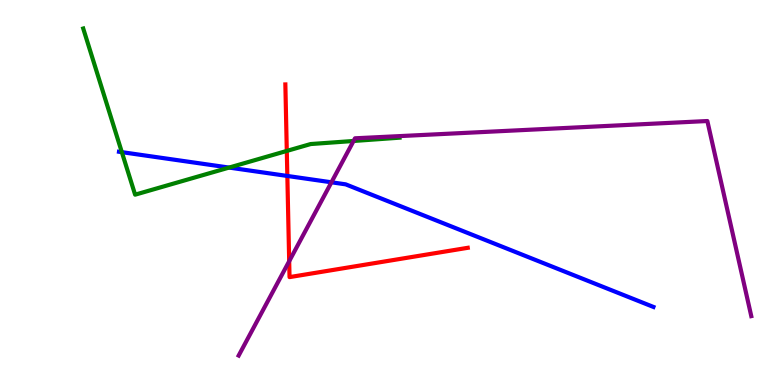[{'lines': ['blue', 'red'], 'intersections': [{'x': 3.71, 'y': 5.43}]}, {'lines': ['green', 'red'], 'intersections': [{'x': 3.7, 'y': 6.08}]}, {'lines': ['purple', 'red'], 'intersections': [{'x': 3.73, 'y': 3.22}]}, {'lines': ['blue', 'green'], 'intersections': [{'x': 1.57, 'y': 6.05}, {'x': 2.96, 'y': 5.65}]}, {'lines': ['blue', 'purple'], 'intersections': [{'x': 4.28, 'y': 5.26}]}, {'lines': ['green', 'purple'], 'intersections': [{'x': 4.56, 'y': 6.34}]}]